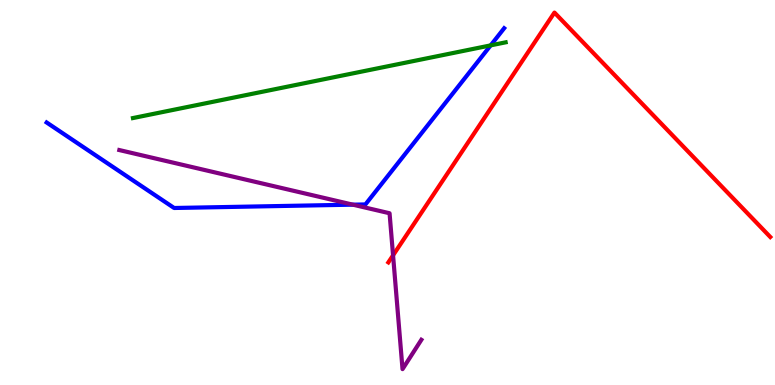[{'lines': ['blue', 'red'], 'intersections': []}, {'lines': ['green', 'red'], 'intersections': []}, {'lines': ['purple', 'red'], 'intersections': [{'x': 5.07, 'y': 3.37}]}, {'lines': ['blue', 'green'], 'intersections': [{'x': 6.33, 'y': 8.82}]}, {'lines': ['blue', 'purple'], 'intersections': [{'x': 4.55, 'y': 4.68}]}, {'lines': ['green', 'purple'], 'intersections': []}]